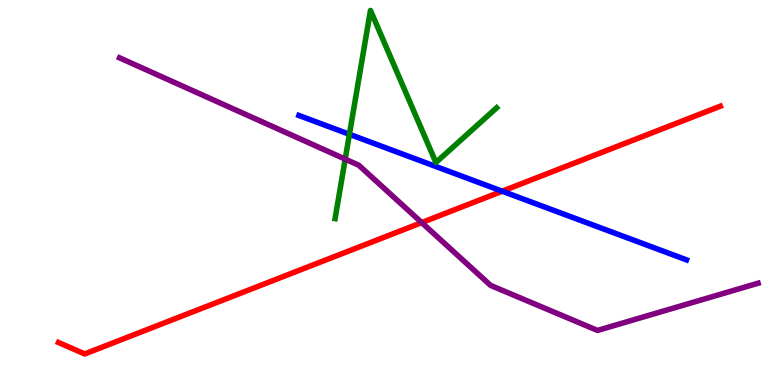[{'lines': ['blue', 'red'], 'intersections': [{'x': 6.48, 'y': 5.03}]}, {'lines': ['green', 'red'], 'intersections': []}, {'lines': ['purple', 'red'], 'intersections': [{'x': 5.44, 'y': 4.22}]}, {'lines': ['blue', 'green'], 'intersections': [{'x': 4.51, 'y': 6.51}]}, {'lines': ['blue', 'purple'], 'intersections': []}, {'lines': ['green', 'purple'], 'intersections': [{'x': 4.45, 'y': 5.87}]}]